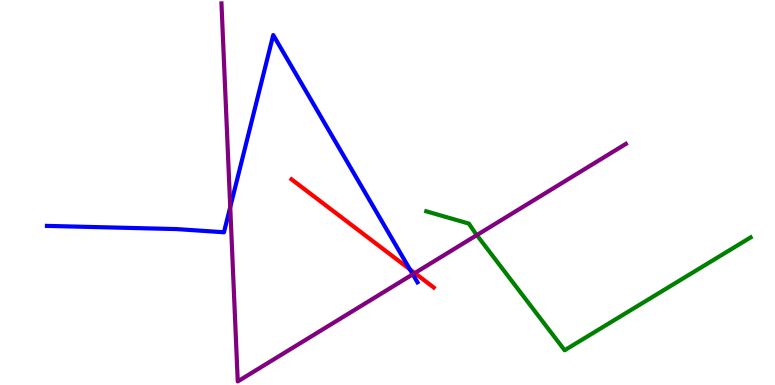[{'lines': ['blue', 'red'], 'intersections': [{'x': 5.29, 'y': 3.0}]}, {'lines': ['green', 'red'], 'intersections': []}, {'lines': ['purple', 'red'], 'intersections': [{'x': 5.35, 'y': 2.91}]}, {'lines': ['blue', 'green'], 'intersections': []}, {'lines': ['blue', 'purple'], 'intersections': [{'x': 2.97, 'y': 4.62}, {'x': 5.33, 'y': 2.88}]}, {'lines': ['green', 'purple'], 'intersections': [{'x': 6.15, 'y': 3.89}]}]